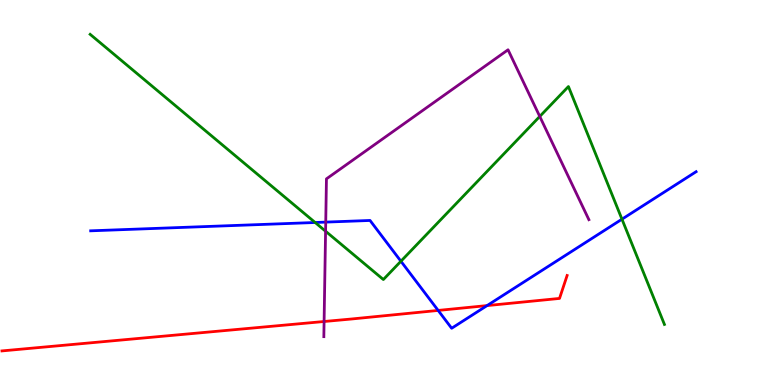[{'lines': ['blue', 'red'], 'intersections': [{'x': 5.65, 'y': 1.94}, {'x': 6.28, 'y': 2.06}]}, {'lines': ['green', 'red'], 'intersections': []}, {'lines': ['purple', 'red'], 'intersections': [{'x': 4.18, 'y': 1.65}]}, {'lines': ['blue', 'green'], 'intersections': [{'x': 4.07, 'y': 4.22}, {'x': 5.17, 'y': 3.21}, {'x': 8.03, 'y': 4.31}]}, {'lines': ['blue', 'purple'], 'intersections': [{'x': 4.2, 'y': 4.23}]}, {'lines': ['green', 'purple'], 'intersections': [{'x': 4.2, 'y': 3.99}, {'x': 6.96, 'y': 6.98}]}]